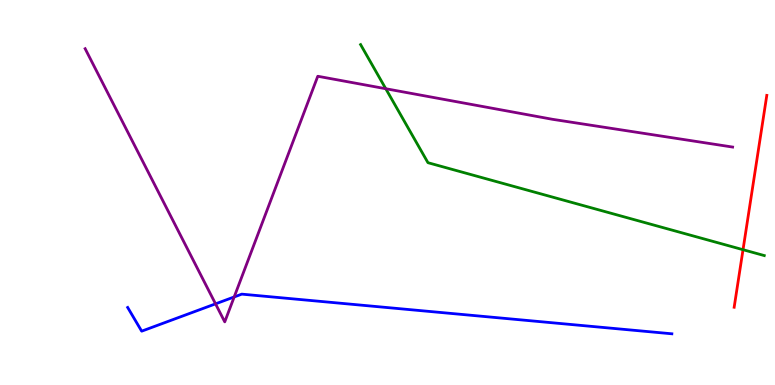[{'lines': ['blue', 'red'], 'intersections': []}, {'lines': ['green', 'red'], 'intersections': [{'x': 9.59, 'y': 3.51}]}, {'lines': ['purple', 'red'], 'intersections': []}, {'lines': ['blue', 'green'], 'intersections': []}, {'lines': ['blue', 'purple'], 'intersections': [{'x': 2.78, 'y': 2.11}, {'x': 3.02, 'y': 2.29}]}, {'lines': ['green', 'purple'], 'intersections': [{'x': 4.98, 'y': 7.7}]}]